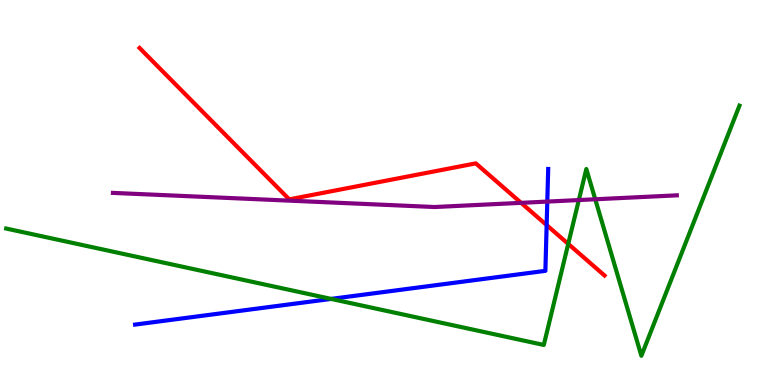[{'lines': ['blue', 'red'], 'intersections': [{'x': 7.05, 'y': 4.15}]}, {'lines': ['green', 'red'], 'intersections': [{'x': 7.33, 'y': 3.67}]}, {'lines': ['purple', 'red'], 'intersections': [{'x': 6.72, 'y': 4.73}]}, {'lines': ['blue', 'green'], 'intersections': [{'x': 4.27, 'y': 2.24}]}, {'lines': ['blue', 'purple'], 'intersections': [{'x': 7.06, 'y': 4.76}]}, {'lines': ['green', 'purple'], 'intersections': [{'x': 7.47, 'y': 4.8}, {'x': 7.68, 'y': 4.82}]}]